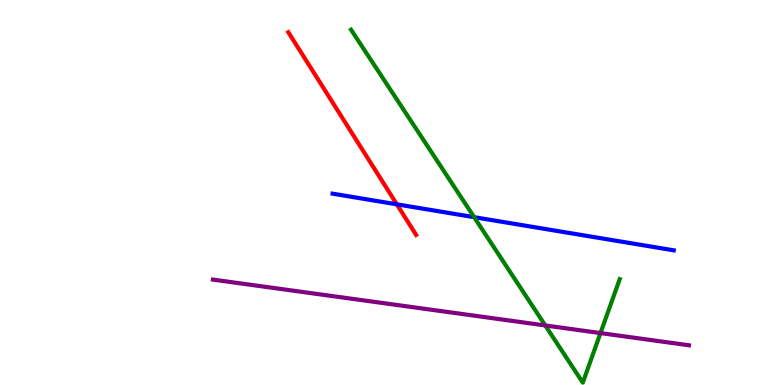[{'lines': ['blue', 'red'], 'intersections': [{'x': 5.12, 'y': 4.69}]}, {'lines': ['green', 'red'], 'intersections': []}, {'lines': ['purple', 'red'], 'intersections': []}, {'lines': ['blue', 'green'], 'intersections': [{'x': 6.12, 'y': 4.36}]}, {'lines': ['blue', 'purple'], 'intersections': []}, {'lines': ['green', 'purple'], 'intersections': [{'x': 7.04, 'y': 1.55}, {'x': 7.75, 'y': 1.35}]}]